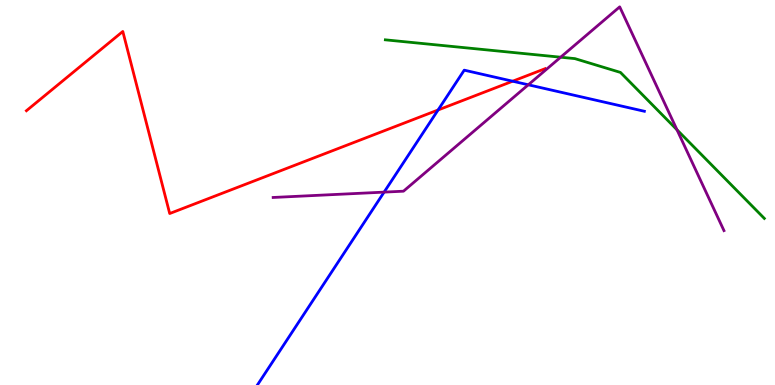[{'lines': ['blue', 'red'], 'intersections': [{'x': 5.65, 'y': 7.14}, {'x': 6.61, 'y': 7.89}]}, {'lines': ['green', 'red'], 'intersections': []}, {'lines': ['purple', 'red'], 'intersections': []}, {'lines': ['blue', 'green'], 'intersections': []}, {'lines': ['blue', 'purple'], 'intersections': [{'x': 4.96, 'y': 5.01}, {'x': 6.82, 'y': 7.8}]}, {'lines': ['green', 'purple'], 'intersections': [{'x': 7.23, 'y': 8.51}, {'x': 8.74, 'y': 6.63}]}]